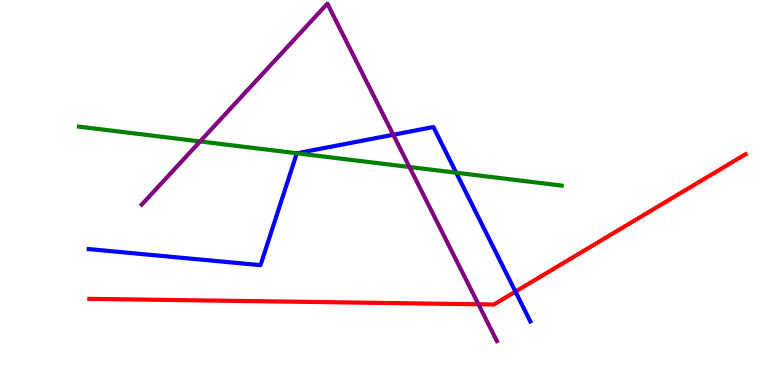[{'lines': ['blue', 'red'], 'intersections': [{'x': 6.65, 'y': 2.43}]}, {'lines': ['green', 'red'], 'intersections': []}, {'lines': ['purple', 'red'], 'intersections': [{'x': 6.17, 'y': 2.1}]}, {'lines': ['blue', 'green'], 'intersections': [{'x': 3.83, 'y': 6.02}, {'x': 5.89, 'y': 5.51}]}, {'lines': ['blue', 'purple'], 'intersections': [{'x': 5.07, 'y': 6.5}]}, {'lines': ['green', 'purple'], 'intersections': [{'x': 2.58, 'y': 6.33}, {'x': 5.28, 'y': 5.66}]}]